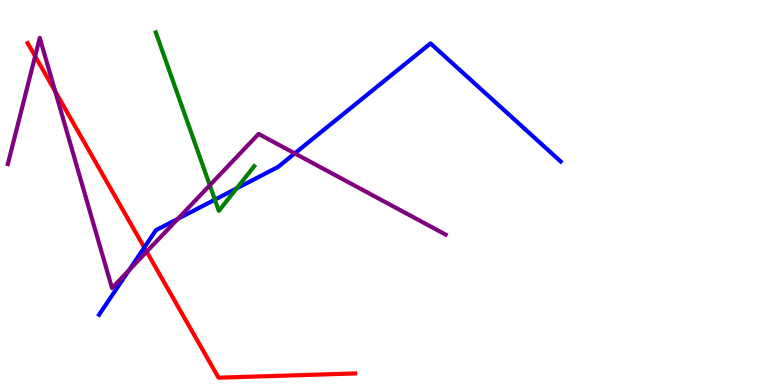[{'lines': ['blue', 'red'], 'intersections': [{'x': 1.86, 'y': 3.57}]}, {'lines': ['green', 'red'], 'intersections': []}, {'lines': ['purple', 'red'], 'intersections': [{'x': 0.453, 'y': 8.54}, {'x': 0.712, 'y': 7.63}, {'x': 1.89, 'y': 3.46}]}, {'lines': ['blue', 'green'], 'intersections': [{'x': 2.77, 'y': 4.81}, {'x': 3.05, 'y': 5.11}]}, {'lines': ['blue', 'purple'], 'intersections': [{'x': 1.66, 'y': 2.98}, {'x': 2.3, 'y': 4.32}, {'x': 3.8, 'y': 6.02}]}, {'lines': ['green', 'purple'], 'intersections': [{'x': 2.71, 'y': 5.19}]}]